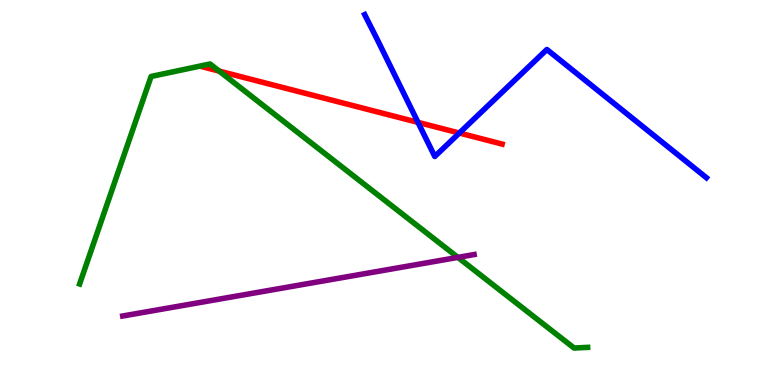[{'lines': ['blue', 'red'], 'intersections': [{'x': 5.39, 'y': 6.82}, {'x': 5.93, 'y': 6.54}]}, {'lines': ['green', 'red'], 'intersections': [{'x': 2.83, 'y': 8.15}]}, {'lines': ['purple', 'red'], 'intersections': []}, {'lines': ['blue', 'green'], 'intersections': []}, {'lines': ['blue', 'purple'], 'intersections': []}, {'lines': ['green', 'purple'], 'intersections': [{'x': 5.91, 'y': 3.31}]}]